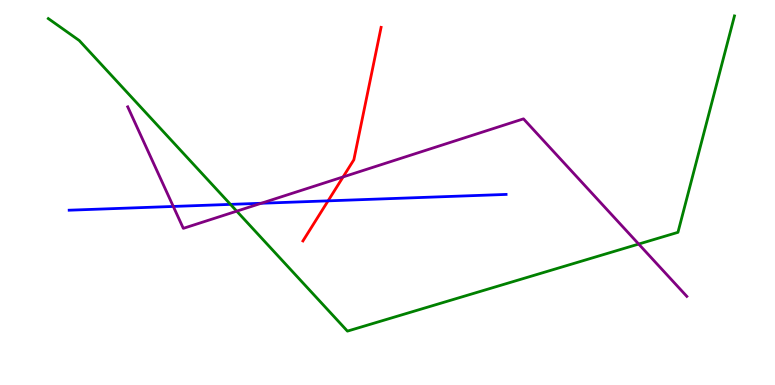[{'lines': ['blue', 'red'], 'intersections': [{'x': 4.23, 'y': 4.78}]}, {'lines': ['green', 'red'], 'intersections': []}, {'lines': ['purple', 'red'], 'intersections': [{'x': 4.43, 'y': 5.4}]}, {'lines': ['blue', 'green'], 'intersections': [{'x': 2.97, 'y': 4.69}]}, {'lines': ['blue', 'purple'], 'intersections': [{'x': 2.24, 'y': 4.64}, {'x': 3.37, 'y': 4.72}]}, {'lines': ['green', 'purple'], 'intersections': [{'x': 3.05, 'y': 4.52}, {'x': 8.24, 'y': 3.66}]}]